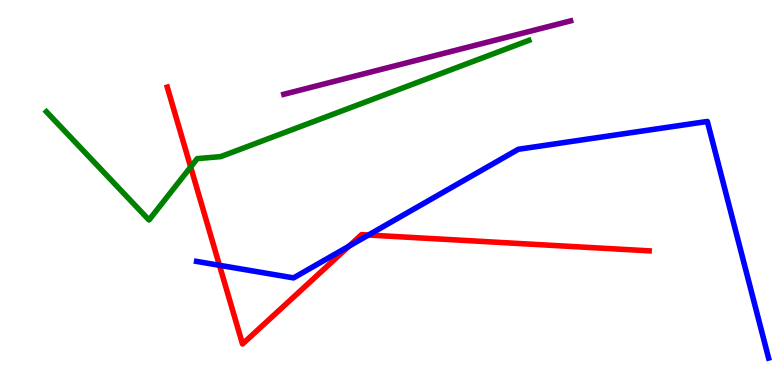[{'lines': ['blue', 'red'], 'intersections': [{'x': 2.83, 'y': 3.11}, {'x': 4.5, 'y': 3.61}, {'x': 4.75, 'y': 3.9}]}, {'lines': ['green', 'red'], 'intersections': [{'x': 2.46, 'y': 5.66}]}, {'lines': ['purple', 'red'], 'intersections': []}, {'lines': ['blue', 'green'], 'intersections': []}, {'lines': ['blue', 'purple'], 'intersections': []}, {'lines': ['green', 'purple'], 'intersections': []}]